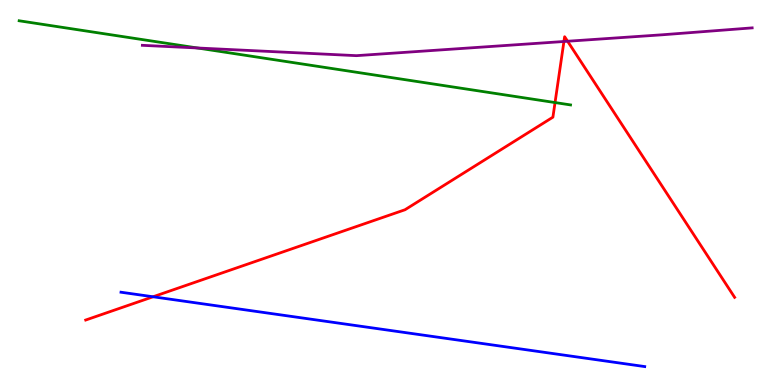[{'lines': ['blue', 'red'], 'intersections': [{'x': 1.97, 'y': 2.29}]}, {'lines': ['green', 'red'], 'intersections': [{'x': 7.16, 'y': 7.34}]}, {'lines': ['purple', 'red'], 'intersections': [{'x': 7.28, 'y': 8.92}, {'x': 7.32, 'y': 8.93}]}, {'lines': ['blue', 'green'], 'intersections': []}, {'lines': ['blue', 'purple'], 'intersections': []}, {'lines': ['green', 'purple'], 'intersections': [{'x': 2.55, 'y': 8.75}]}]